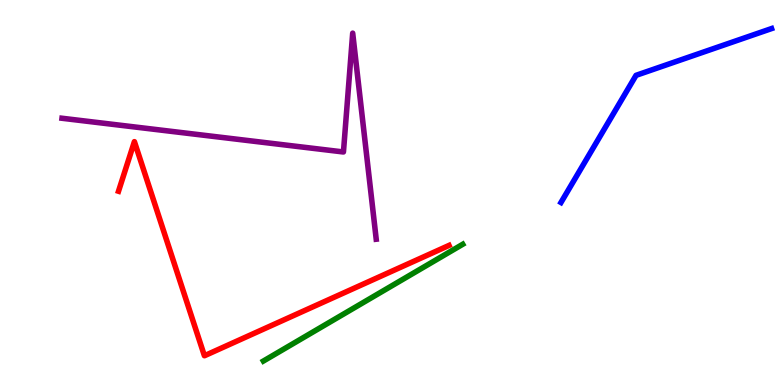[{'lines': ['blue', 'red'], 'intersections': []}, {'lines': ['green', 'red'], 'intersections': []}, {'lines': ['purple', 'red'], 'intersections': []}, {'lines': ['blue', 'green'], 'intersections': []}, {'lines': ['blue', 'purple'], 'intersections': []}, {'lines': ['green', 'purple'], 'intersections': []}]